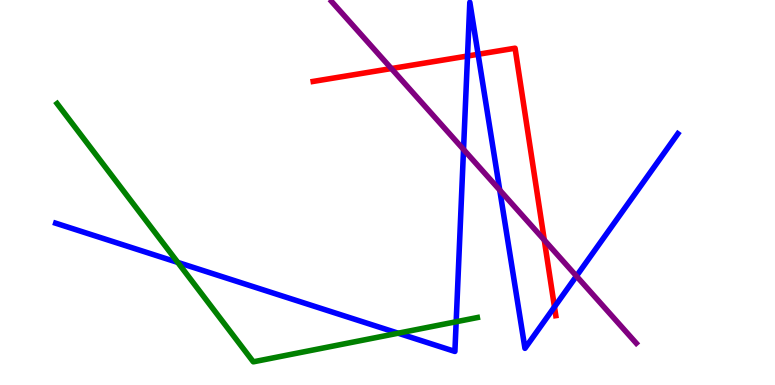[{'lines': ['blue', 'red'], 'intersections': [{'x': 6.03, 'y': 8.54}, {'x': 6.17, 'y': 8.59}, {'x': 7.15, 'y': 2.03}]}, {'lines': ['green', 'red'], 'intersections': []}, {'lines': ['purple', 'red'], 'intersections': [{'x': 5.05, 'y': 8.22}, {'x': 7.02, 'y': 3.77}]}, {'lines': ['blue', 'green'], 'intersections': [{'x': 2.29, 'y': 3.18}, {'x': 5.14, 'y': 1.35}, {'x': 5.89, 'y': 1.64}]}, {'lines': ['blue', 'purple'], 'intersections': [{'x': 5.98, 'y': 6.12}, {'x': 6.45, 'y': 5.06}, {'x': 7.44, 'y': 2.83}]}, {'lines': ['green', 'purple'], 'intersections': []}]